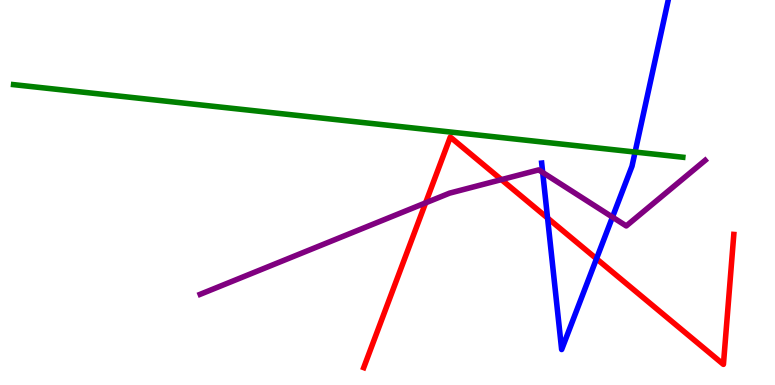[{'lines': ['blue', 'red'], 'intersections': [{'x': 7.07, 'y': 4.34}, {'x': 7.7, 'y': 3.28}]}, {'lines': ['green', 'red'], 'intersections': []}, {'lines': ['purple', 'red'], 'intersections': [{'x': 5.49, 'y': 4.73}, {'x': 6.47, 'y': 5.33}]}, {'lines': ['blue', 'green'], 'intersections': [{'x': 8.19, 'y': 6.05}]}, {'lines': ['blue', 'purple'], 'intersections': [{'x': 7.0, 'y': 5.52}, {'x': 7.9, 'y': 4.36}]}, {'lines': ['green', 'purple'], 'intersections': []}]